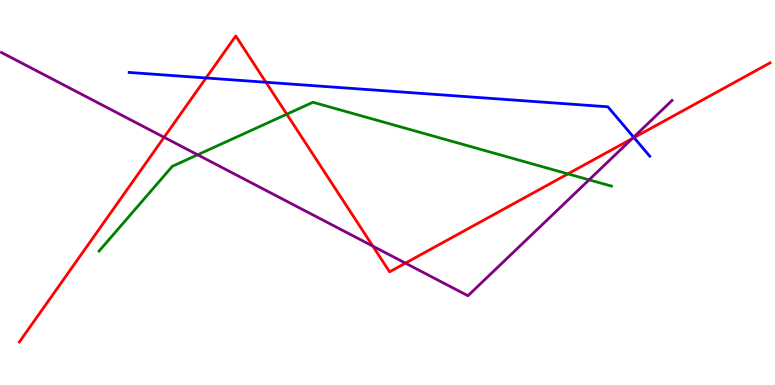[{'lines': ['blue', 'red'], 'intersections': [{'x': 2.66, 'y': 7.97}, {'x': 3.43, 'y': 7.86}, {'x': 8.18, 'y': 6.43}]}, {'lines': ['green', 'red'], 'intersections': [{'x': 3.7, 'y': 7.03}, {'x': 7.33, 'y': 5.48}]}, {'lines': ['purple', 'red'], 'intersections': [{'x': 2.12, 'y': 6.43}, {'x': 4.81, 'y': 3.61}, {'x': 5.23, 'y': 3.17}, {'x': 8.16, 'y': 6.4}]}, {'lines': ['blue', 'green'], 'intersections': []}, {'lines': ['blue', 'purple'], 'intersections': [{'x': 8.18, 'y': 6.44}]}, {'lines': ['green', 'purple'], 'intersections': [{'x': 2.55, 'y': 5.98}, {'x': 7.6, 'y': 5.33}]}]